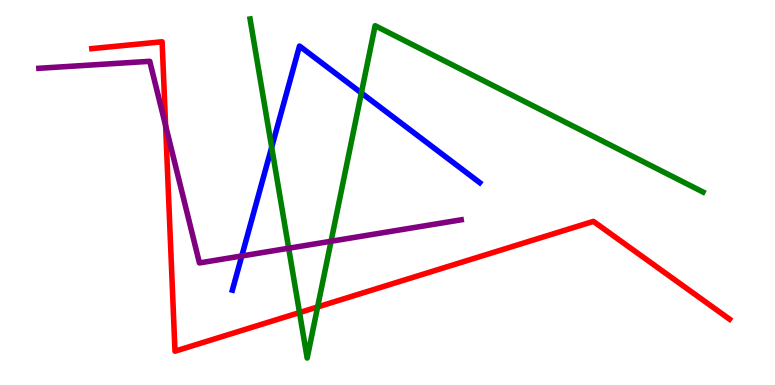[{'lines': ['blue', 'red'], 'intersections': []}, {'lines': ['green', 'red'], 'intersections': [{'x': 3.86, 'y': 1.88}, {'x': 4.1, 'y': 2.03}]}, {'lines': ['purple', 'red'], 'intersections': [{'x': 2.14, 'y': 6.74}]}, {'lines': ['blue', 'green'], 'intersections': [{'x': 3.51, 'y': 6.17}, {'x': 4.66, 'y': 7.59}]}, {'lines': ['blue', 'purple'], 'intersections': [{'x': 3.12, 'y': 3.35}]}, {'lines': ['green', 'purple'], 'intersections': [{'x': 3.72, 'y': 3.55}, {'x': 4.27, 'y': 3.73}]}]